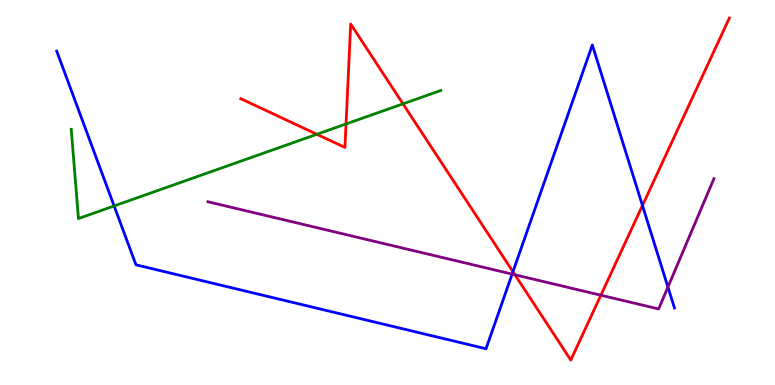[{'lines': ['blue', 'red'], 'intersections': [{'x': 6.62, 'y': 2.94}, {'x': 8.29, 'y': 4.66}]}, {'lines': ['green', 'red'], 'intersections': [{'x': 4.09, 'y': 6.51}, {'x': 4.46, 'y': 6.78}, {'x': 5.2, 'y': 7.3}]}, {'lines': ['purple', 'red'], 'intersections': [{'x': 6.64, 'y': 2.86}, {'x': 7.75, 'y': 2.33}]}, {'lines': ['blue', 'green'], 'intersections': [{'x': 1.47, 'y': 4.65}]}, {'lines': ['blue', 'purple'], 'intersections': [{'x': 6.61, 'y': 2.88}, {'x': 8.62, 'y': 2.54}]}, {'lines': ['green', 'purple'], 'intersections': []}]